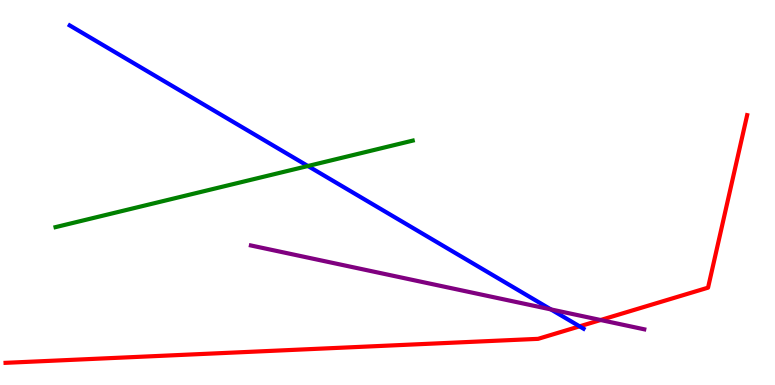[{'lines': ['blue', 'red'], 'intersections': [{'x': 7.48, 'y': 1.52}]}, {'lines': ['green', 'red'], 'intersections': []}, {'lines': ['purple', 'red'], 'intersections': [{'x': 7.75, 'y': 1.69}]}, {'lines': ['blue', 'green'], 'intersections': [{'x': 3.97, 'y': 5.69}]}, {'lines': ['blue', 'purple'], 'intersections': [{'x': 7.11, 'y': 1.96}]}, {'lines': ['green', 'purple'], 'intersections': []}]